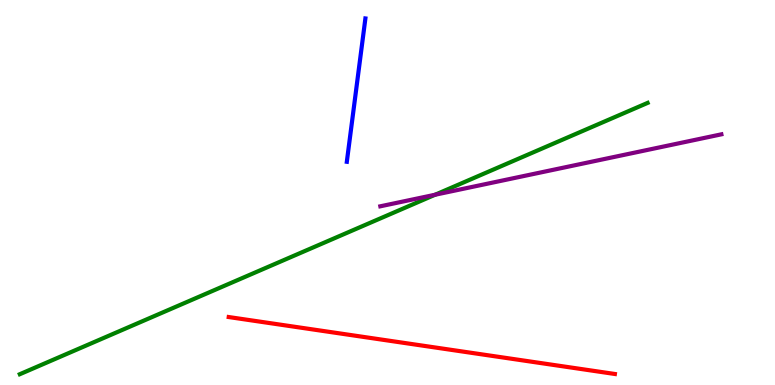[{'lines': ['blue', 'red'], 'intersections': []}, {'lines': ['green', 'red'], 'intersections': []}, {'lines': ['purple', 'red'], 'intersections': []}, {'lines': ['blue', 'green'], 'intersections': []}, {'lines': ['blue', 'purple'], 'intersections': []}, {'lines': ['green', 'purple'], 'intersections': [{'x': 5.61, 'y': 4.94}]}]